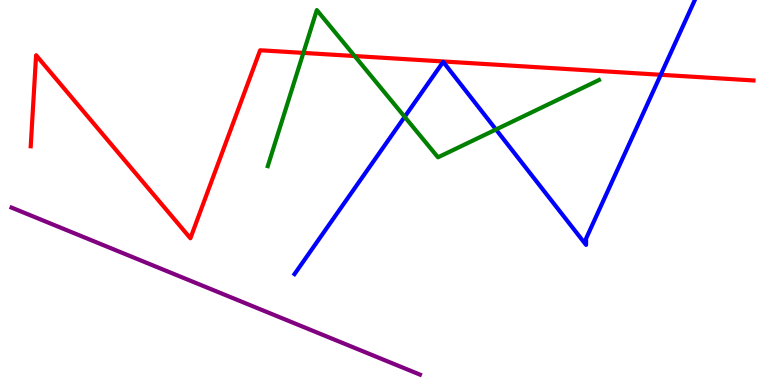[{'lines': ['blue', 'red'], 'intersections': [{'x': 8.53, 'y': 8.06}]}, {'lines': ['green', 'red'], 'intersections': [{'x': 3.91, 'y': 8.63}, {'x': 4.58, 'y': 8.54}]}, {'lines': ['purple', 'red'], 'intersections': []}, {'lines': ['blue', 'green'], 'intersections': [{'x': 5.22, 'y': 6.97}, {'x': 6.4, 'y': 6.64}]}, {'lines': ['blue', 'purple'], 'intersections': []}, {'lines': ['green', 'purple'], 'intersections': []}]